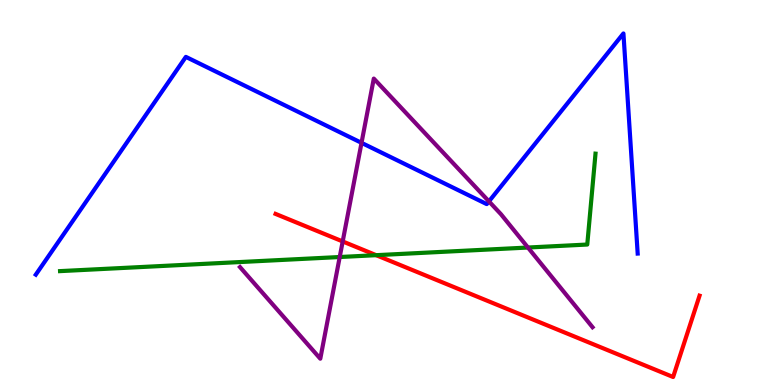[{'lines': ['blue', 'red'], 'intersections': []}, {'lines': ['green', 'red'], 'intersections': [{'x': 4.85, 'y': 3.37}]}, {'lines': ['purple', 'red'], 'intersections': [{'x': 4.42, 'y': 3.73}]}, {'lines': ['blue', 'green'], 'intersections': []}, {'lines': ['blue', 'purple'], 'intersections': [{'x': 4.66, 'y': 6.29}, {'x': 6.31, 'y': 4.77}]}, {'lines': ['green', 'purple'], 'intersections': [{'x': 4.38, 'y': 3.32}, {'x': 6.81, 'y': 3.57}]}]